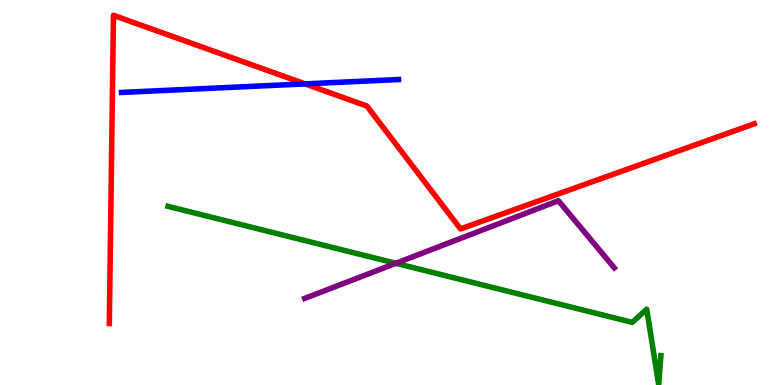[{'lines': ['blue', 'red'], 'intersections': [{'x': 3.94, 'y': 7.82}]}, {'lines': ['green', 'red'], 'intersections': []}, {'lines': ['purple', 'red'], 'intersections': []}, {'lines': ['blue', 'green'], 'intersections': []}, {'lines': ['blue', 'purple'], 'intersections': []}, {'lines': ['green', 'purple'], 'intersections': [{'x': 5.11, 'y': 3.16}]}]